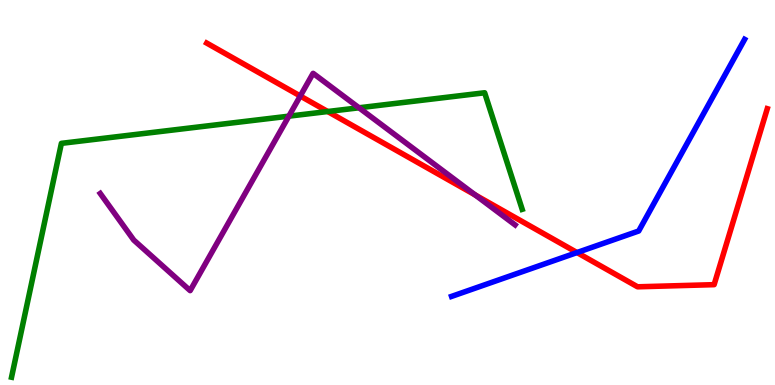[{'lines': ['blue', 'red'], 'intersections': [{'x': 7.45, 'y': 3.44}]}, {'lines': ['green', 'red'], 'intersections': [{'x': 4.23, 'y': 7.1}]}, {'lines': ['purple', 'red'], 'intersections': [{'x': 3.87, 'y': 7.51}, {'x': 6.13, 'y': 4.94}]}, {'lines': ['blue', 'green'], 'intersections': []}, {'lines': ['blue', 'purple'], 'intersections': []}, {'lines': ['green', 'purple'], 'intersections': [{'x': 3.73, 'y': 6.98}, {'x': 4.63, 'y': 7.2}]}]